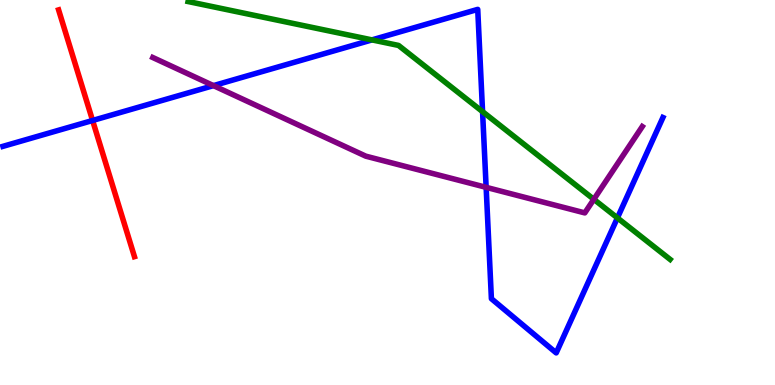[{'lines': ['blue', 'red'], 'intersections': [{'x': 1.19, 'y': 6.87}]}, {'lines': ['green', 'red'], 'intersections': []}, {'lines': ['purple', 'red'], 'intersections': []}, {'lines': ['blue', 'green'], 'intersections': [{'x': 4.8, 'y': 8.96}, {'x': 6.23, 'y': 7.1}, {'x': 7.97, 'y': 4.34}]}, {'lines': ['blue', 'purple'], 'intersections': [{'x': 2.75, 'y': 7.78}, {'x': 6.27, 'y': 5.13}]}, {'lines': ['green', 'purple'], 'intersections': [{'x': 7.66, 'y': 4.82}]}]